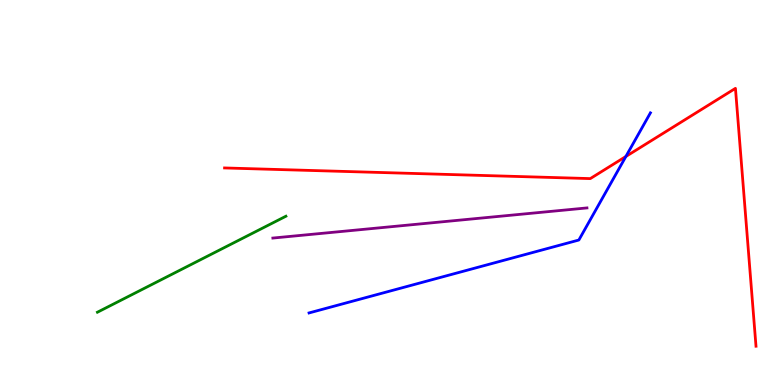[{'lines': ['blue', 'red'], 'intersections': [{'x': 8.08, 'y': 5.94}]}, {'lines': ['green', 'red'], 'intersections': []}, {'lines': ['purple', 'red'], 'intersections': []}, {'lines': ['blue', 'green'], 'intersections': []}, {'lines': ['blue', 'purple'], 'intersections': []}, {'lines': ['green', 'purple'], 'intersections': []}]